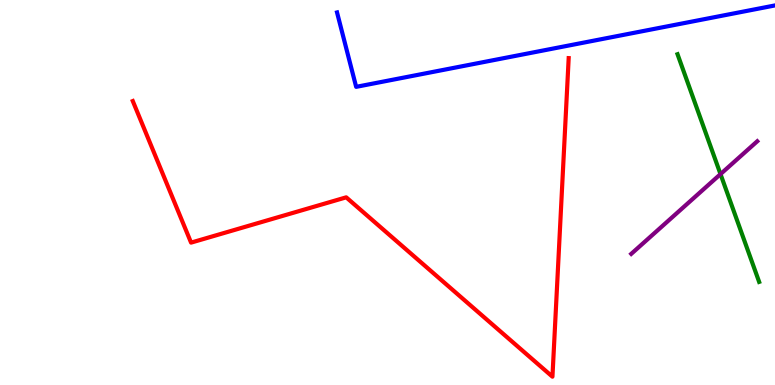[{'lines': ['blue', 'red'], 'intersections': []}, {'lines': ['green', 'red'], 'intersections': []}, {'lines': ['purple', 'red'], 'intersections': []}, {'lines': ['blue', 'green'], 'intersections': []}, {'lines': ['blue', 'purple'], 'intersections': []}, {'lines': ['green', 'purple'], 'intersections': [{'x': 9.3, 'y': 5.48}]}]